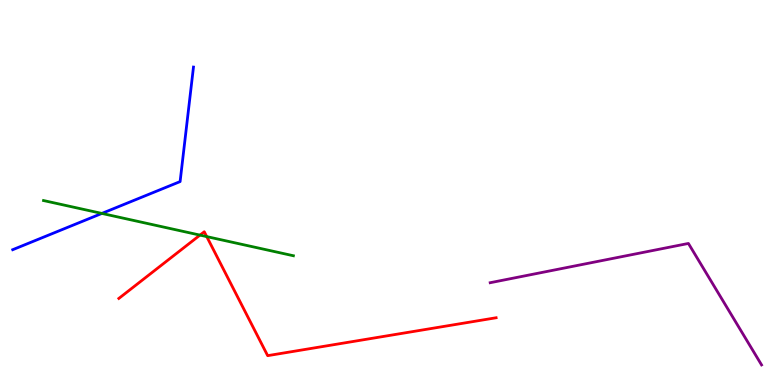[{'lines': ['blue', 'red'], 'intersections': []}, {'lines': ['green', 'red'], 'intersections': [{'x': 2.58, 'y': 3.89}, {'x': 2.67, 'y': 3.85}]}, {'lines': ['purple', 'red'], 'intersections': []}, {'lines': ['blue', 'green'], 'intersections': [{'x': 1.31, 'y': 4.46}]}, {'lines': ['blue', 'purple'], 'intersections': []}, {'lines': ['green', 'purple'], 'intersections': []}]